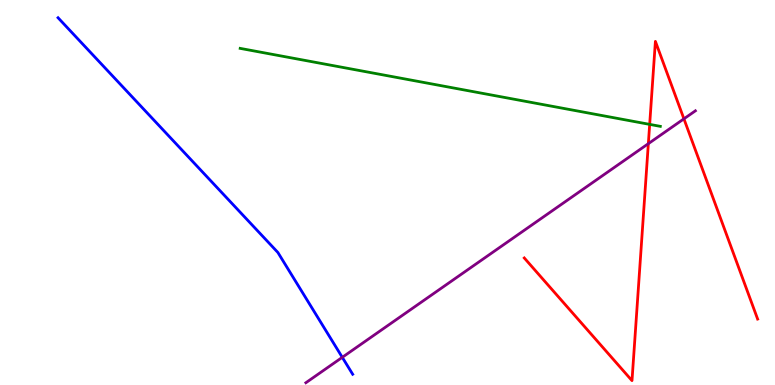[{'lines': ['blue', 'red'], 'intersections': []}, {'lines': ['green', 'red'], 'intersections': [{'x': 8.38, 'y': 6.77}]}, {'lines': ['purple', 'red'], 'intersections': [{'x': 8.37, 'y': 6.27}, {'x': 8.82, 'y': 6.91}]}, {'lines': ['blue', 'green'], 'intersections': []}, {'lines': ['blue', 'purple'], 'intersections': [{'x': 4.42, 'y': 0.719}]}, {'lines': ['green', 'purple'], 'intersections': []}]